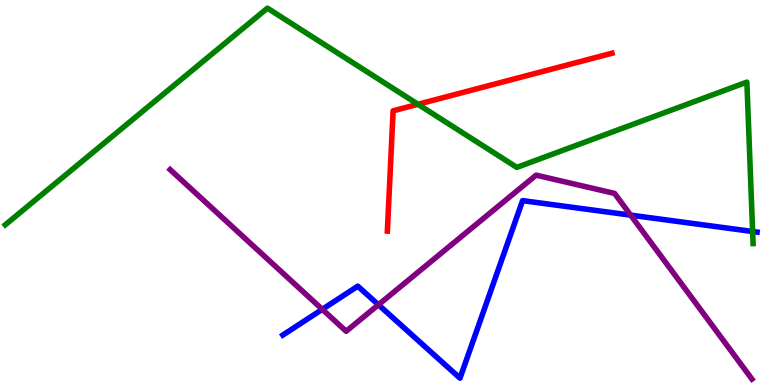[{'lines': ['blue', 'red'], 'intersections': []}, {'lines': ['green', 'red'], 'intersections': [{'x': 5.39, 'y': 7.29}]}, {'lines': ['purple', 'red'], 'intersections': []}, {'lines': ['blue', 'green'], 'intersections': [{'x': 9.71, 'y': 3.99}]}, {'lines': ['blue', 'purple'], 'intersections': [{'x': 4.16, 'y': 1.97}, {'x': 4.88, 'y': 2.08}, {'x': 8.14, 'y': 4.41}]}, {'lines': ['green', 'purple'], 'intersections': []}]